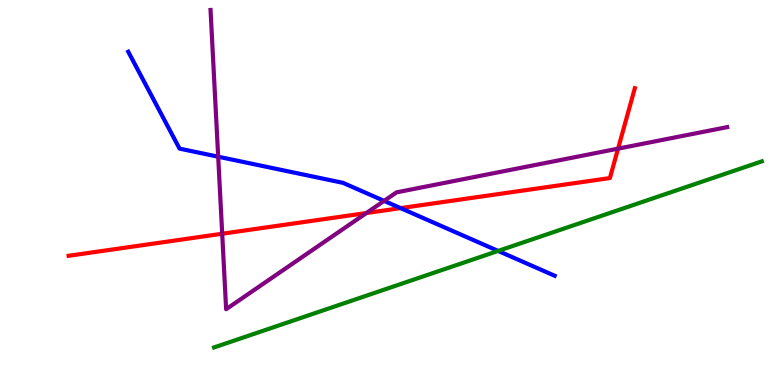[{'lines': ['blue', 'red'], 'intersections': [{'x': 5.17, 'y': 4.59}]}, {'lines': ['green', 'red'], 'intersections': []}, {'lines': ['purple', 'red'], 'intersections': [{'x': 2.87, 'y': 3.93}, {'x': 4.73, 'y': 4.47}, {'x': 7.97, 'y': 6.14}]}, {'lines': ['blue', 'green'], 'intersections': [{'x': 6.43, 'y': 3.48}]}, {'lines': ['blue', 'purple'], 'intersections': [{'x': 2.82, 'y': 5.93}, {'x': 4.96, 'y': 4.78}]}, {'lines': ['green', 'purple'], 'intersections': []}]